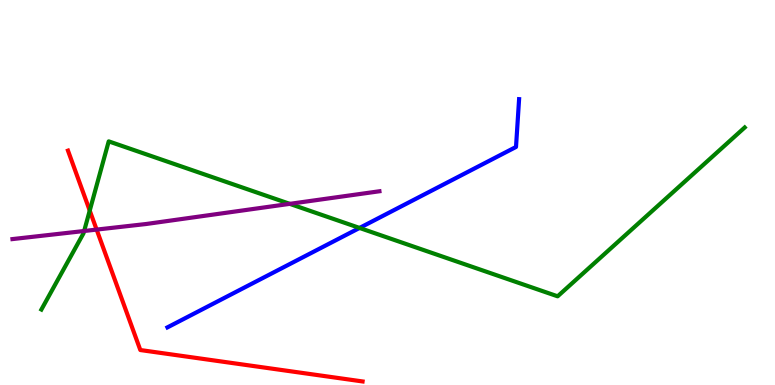[{'lines': ['blue', 'red'], 'intersections': []}, {'lines': ['green', 'red'], 'intersections': [{'x': 1.16, 'y': 4.53}]}, {'lines': ['purple', 'red'], 'intersections': [{'x': 1.25, 'y': 4.04}]}, {'lines': ['blue', 'green'], 'intersections': [{'x': 4.64, 'y': 4.08}]}, {'lines': ['blue', 'purple'], 'intersections': []}, {'lines': ['green', 'purple'], 'intersections': [{'x': 1.09, 'y': 4.0}, {'x': 3.74, 'y': 4.71}]}]